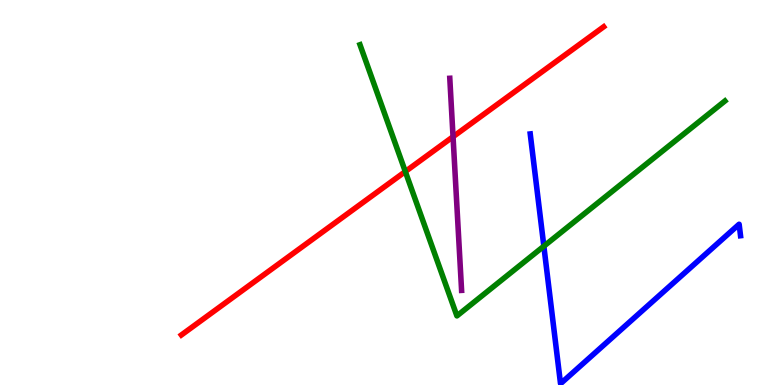[{'lines': ['blue', 'red'], 'intersections': []}, {'lines': ['green', 'red'], 'intersections': [{'x': 5.23, 'y': 5.54}]}, {'lines': ['purple', 'red'], 'intersections': [{'x': 5.85, 'y': 6.45}]}, {'lines': ['blue', 'green'], 'intersections': [{'x': 7.02, 'y': 3.61}]}, {'lines': ['blue', 'purple'], 'intersections': []}, {'lines': ['green', 'purple'], 'intersections': []}]